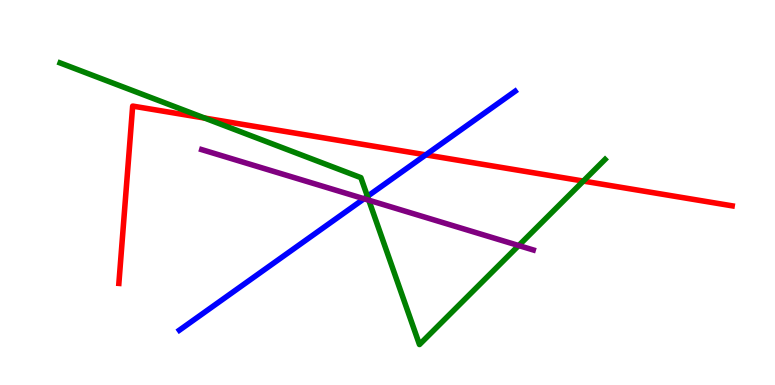[{'lines': ['blue', 'red'], 'intersections': [{'x': 5.49, 'y': 5.98}]}, {'lines': ['green', 'red'], 'intersections': [{'x': 2.64, 'y': 6.93}, {'x': 7.53, 'y': 5.3}]}, {'lines': ['purple', 'red'], 'intersections': []}, {'lines': ['blue', 'green'], 'intersections': [{'x': 4.74, 'y': 4.9}]}, {'lines': ['blue', 'purple'], 'intersections': [{'x': 4.7, 'y': 4.84}]}, {'lines': ['green', 'purple'], 'intersections': [{'x': 4.76, 'y': 4.8}, {'x': 6.69, 'y': 3.62}]}]